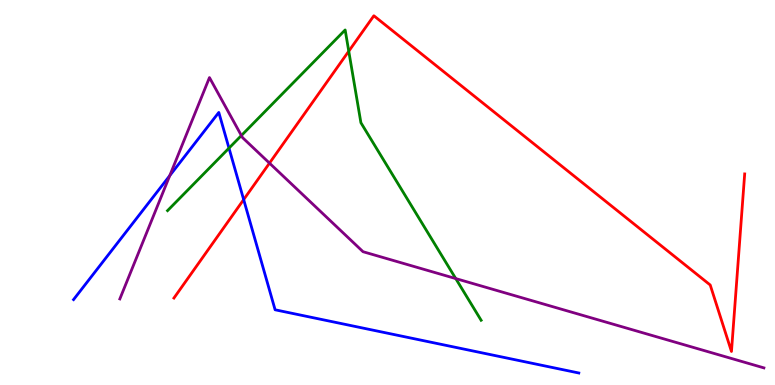[{'lines': ['blue', 'red'], 'intersections': [{'x': 3.14, 'y': 4.82}]}, {'lines': ['green', 'red'], 'intersections': [{'x': 4.5, 'y': 8.67}]}, {'lines': ['purple', 'red'], 'intersections': [{'x': 3.48, 'y': 5.76}]}, {'lines': ['blue', 'green'], 'intersections': [{'x': 2.95, 'y': 6.15}]}, {'lines': ['blue', 'purple'], 'intersections': [{'x': 2.19, 'y': 5.44}]}, {'lines': ['green', 'purple'], 'intersections': [{'x': 3.11, 'y': 6.48}, {'x': 5.88, 'y': 2.76}]}]